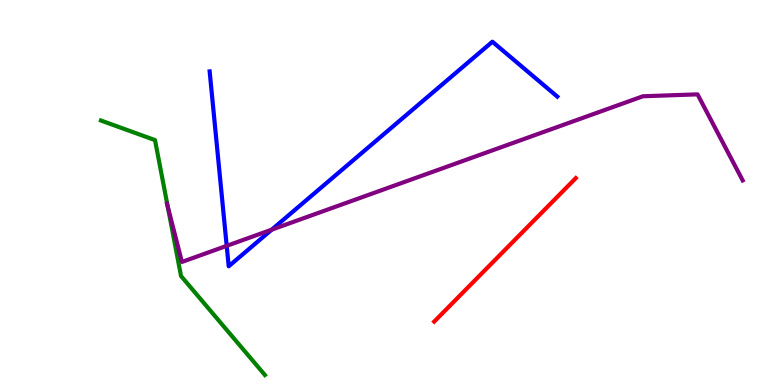[{'lines': ['blue', 'red'], 'intersections': []}, {'lines': ['green', 'red'], 'intersections': []}, {'lines': ['purple', 'red'], 'intersections': []}, {'lines': ['blue', 'green'], 'intersections': []}, {'lines': ['blue', 'purple'], 'intersections': [{'x': 2.93, 'y': 3.61}, {'x': 3.51, 'y': 4.03}]}, {'lines': ['green', 'purple'], 'intersections': [{'x': 2.16, 'y': 4.64}]}]